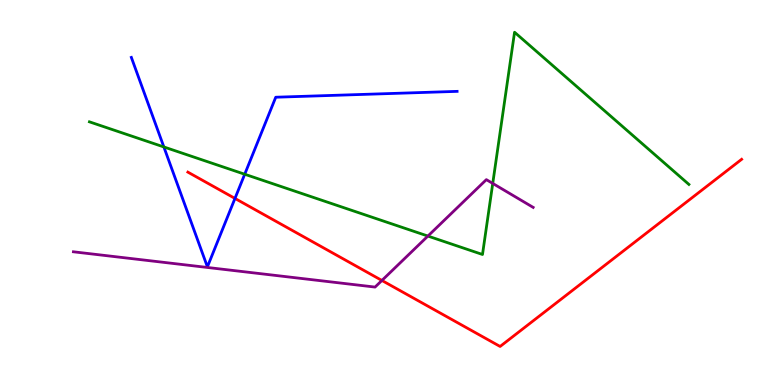[{'lines': ['blue', 'red'], 'intersections': [{'x': 3.03, 'y': 4.85}]}, {'lines': ['green', 'red'], 'intersections': []}, {'lines': ['purple', 'red'], 'intersections': [{'x': 4.93, 'y': 2.72}]}, {'lines': ['blue', 'green'], 'intersections': [{'x': 2.11, 'y': 6.18}, {'x': 3.16, 'y': 5.47}]}, {'lines': ['blue', 'purple'], 'intersections': []}, {'lines': ['green', 'purple'], 'intersections': [{'x': 5.52, 'y': 3.87}, {'x': 6.36, 'y': 5.24}]}]